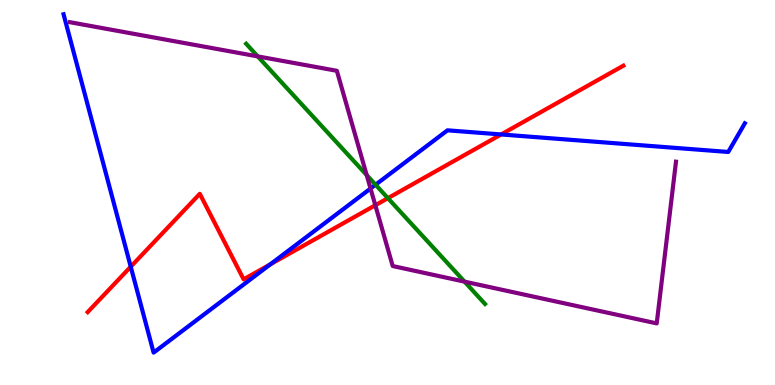[{'lines': ['blue', 'red'], 'intersections': [{'x': 1.69, 'y': 3.07}, {'x': 3.49, 'y': 3.14}, {'x': 6.47, 'y': 6.51}]}, {'lines': ['green', 'red'], 'intersections': [{'x': 5.01, 'y': 4.85}]}, {'lines': ['purple', 'red'], 'intersections': [{'x': 4.84, 'y': 4.67}]}, {'lines': ['blue', 'green'], 'intersections': [{'x': 4.85, 'y': 5.2}]}, {'lines': ['blue', 'purple'], 'intersections': [{'x': 4.78, 'y': 5.1}]}, {'lines': ['green', 'purple'], 'intersections': [{'x': 3.33, 'y': 8.54}, {'x': 4.73, 'y': 5.45}, {'x': 5.99, 'y': 2.68}]}]